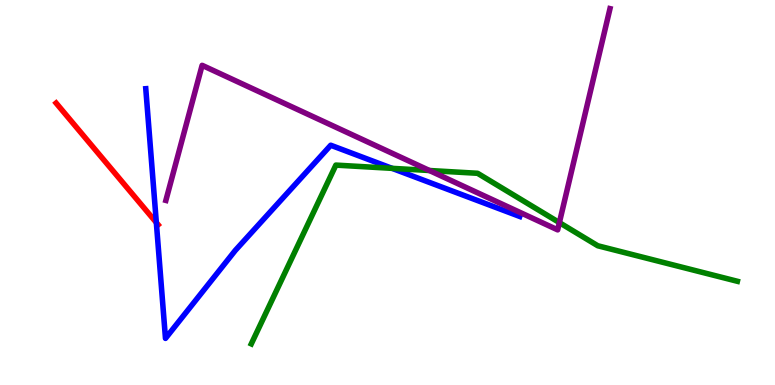[{'lines': ['blue', 'red'], 'intersections': [{'x': 2.02, 'y': 4.22}]}, {'lines': ['green', 'red'], 'intersections': []}, {'lines': ['purple', 'red'], 'intersections': []}, {'lines': ['blue', 'green'], 'intersections': [{'x': 5.06, 'y': 5.63}]}, {'lines': ['blue', 'purple'], 'intersections': []}, {'lines': ['green', 'purple'], 'intersections': [{'x': 5.54, 'y': 5.57}, {'x': 7.22, 'y': 4.22}]}]